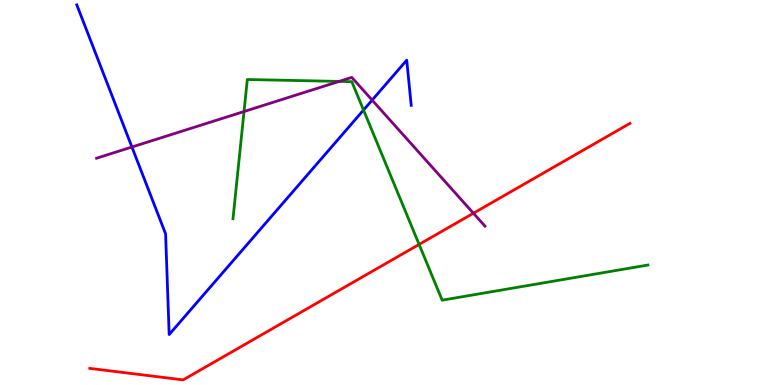[{'lines': ['blue', 'red'], 'intersections': []}, {'lines': ['green', 'red'], 'intersections': [{'x': 5.41, 'y': 3.65}]}, {'lines': ['purple', 'red'], 'intersections': [{'x': 6.11, 'y': 4.46}]}, {'lines': ['blue', 'green'], 'intersections': [{'x': 4.69, 'y': 7.14}]}, {'lines': ['blue', 'purple'], 'intersections': [{'x': 1.7, 'y': 6.18}, {'x': 4.8, 'y': 7.4}]}, {'lines': ['green', 'purple'], 'intersections': [{'x': 3.15, 'y': 7.1}, {'x': 4.38, 'y': 7.89}]}]